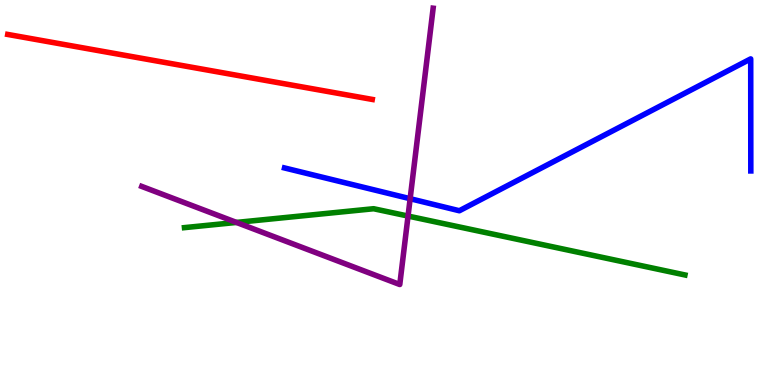[{'lines': ['blue', 'red'], 'intersections': []}, {'lines': ['green', 'red'], 'intersections': []}, {'lines': ['purple', 'red'], 'intersections': []}, {'lines': ['blue', 'green'], 'intersections': []}, {'lines': ['blue', 'purple'], 'intersections': [{'x': 5.29, 'y': 4.84}]}, {'lines': ['green', 'purple'], 'intersections': [{'x': 3.05, 'y': 4.22}, {'x': 5.27, 'y': 4.39}]}]